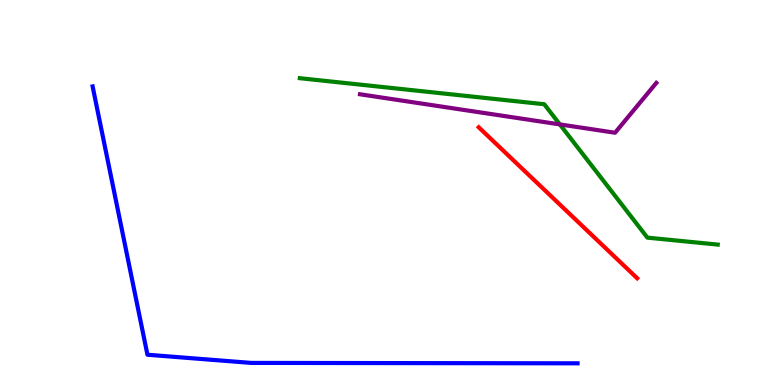[{'lines': ['blue', 'red'], 'intersections': []}, {'lines': ['green', 'red'], 'intersections': []}, {'lines': ['purple', 'red'], 'intersections': []}, {'lines': ['blue', 'green'], 'intersections': []}, {'lines': ['blue', 'purple'], 'intersections': []}, {'lines': ['green', 'purple'], 'intersections': [{'x': 7.22, 'y': 6.77}]}]